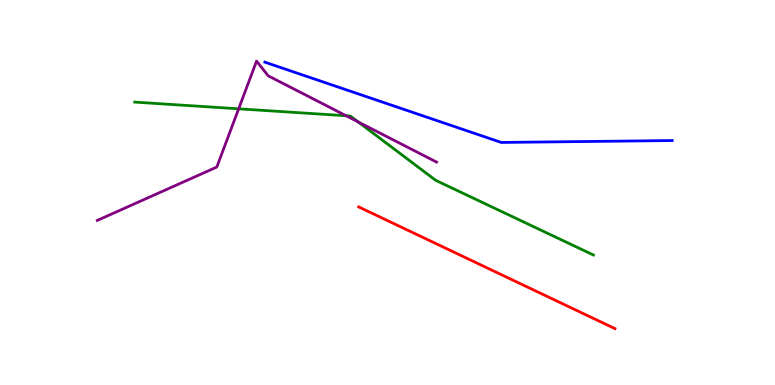[{'lines': ['blue', 'red'], 'intersections': []}, {'lines': ['green', 'red'], 'intersections': []}, {'lines': ['purple', 'red'], 'intersections': []}, {'lines': ['blue', 'green'], 'intersections': []}, {'lines': ['blue', 'purple'], 'intersections': []}, {'lines': ['green', 'purple'], 'intersections': [{'x': 3.08, 'y': 7.17}, {'x': 4.47, 'y': 6.99}, {'x': 4.62, 'y': 6.83}]}]